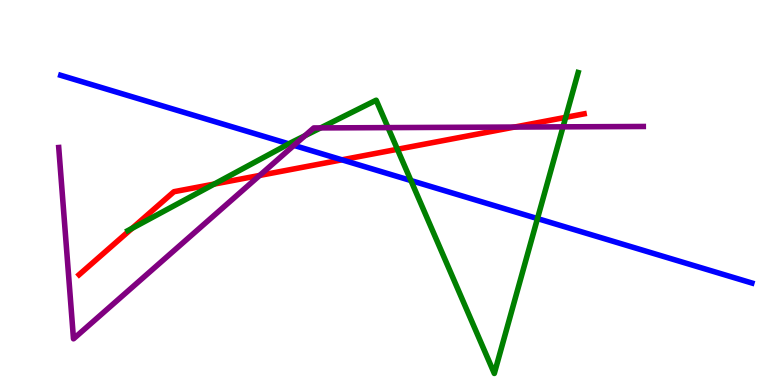[{'lines': ['blue', 'red'], 'intersections': [{'x': 4.41, 'y': 5.85}]}, {'lines': ['green', 'red'], 'intersections': [{'x': 1.7, 'y': 4.07}, {'x': 2.76, 'y': 5.22}, {'x': 5.13, 'y': 6.12}, {'x': 7.3, 'y': 6.95}]}, {'lines': ['purple', 'red'], 'intersections': [{'x': 3.35, 'y': 5.44}, {'x': 6.64, 'y': 6.7}]}, {'lines': ['blue', 'green'], 'intersections': [{'x': 3.73, 'y': 6.26}, {'x': 5.3, 'y': 5.31}, {'x': 6.94, 'y': 4.32}]}, {'lines': ['blue', 'purple'], 'intersections': [{'x': 3.79, 'y': 6.22}]}, {'lines': ['green', 'purple'], 'intersections': [{'x': 3.93, 'y': 6.47}, {'x': 4.14, 'y': 6.68}, {'x': 5.01, 'y': 6.69}, {'x': 7.26, 'y': 6.71}]}]